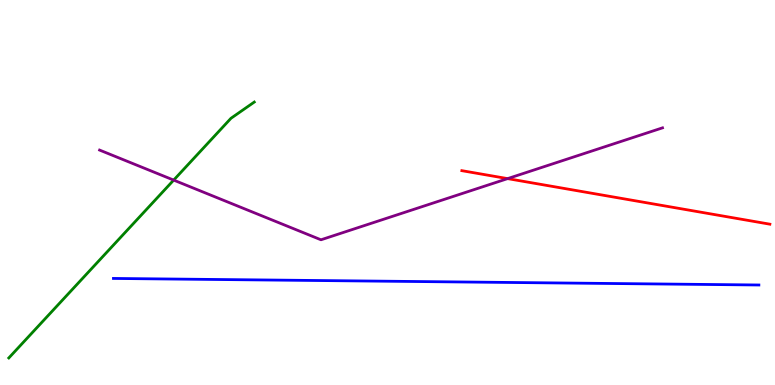[{'lines': ['blue', 'red'], 'intersections': []}, {'lines': ['green', 'red'], 'intersections': []}, {'lines': ['purple', 'red'], 'intersections': [{'x': 6.55, 'y': 5.36}]}, {'lines': ['blue', 'green'], 'intersections': []}, {'lines': ['blue', 'purple'], 'intersections': []}, {'lines': ['green', 'purple'], 'intersections': [{'x': 2.24, 'y': 5.32}]}]